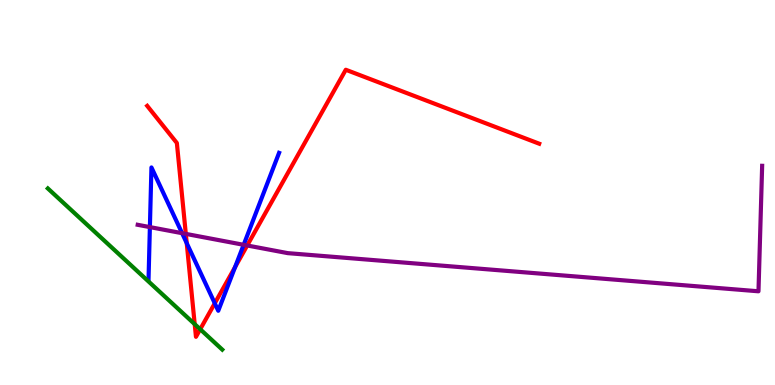[{'lines': ['blue', 'red'], 'intersections': [{'x': 2.41, 'y': 3.69}, {'x': 2.77, 'y': 2.12}, {'x': 3.03, 'y': 3.06}]}, {'lines': ['green', 'red'], 'intersections': [{'x': 2.51, 'y': 1.58}, {'x': 2.58, 'y': 1.45}]}, {'lines': ['purple', 'red'], 'intersections': [{'x': 2.4, 'y': 3.93}, {'x': 3.19, 'y': 3.62}]}, {'lines': ['blue', 'green'], 'intersections': []}, {'lines': ['blue', 'purple'], 'intersections': [{'x': 1.93, 'y': 4.1}, {'x': 2.35, 'y': 3.94}, {'x': 3.14, 'y': 3.64}]}, {'lines': ['green', 'purple'], 'intersections': []}]